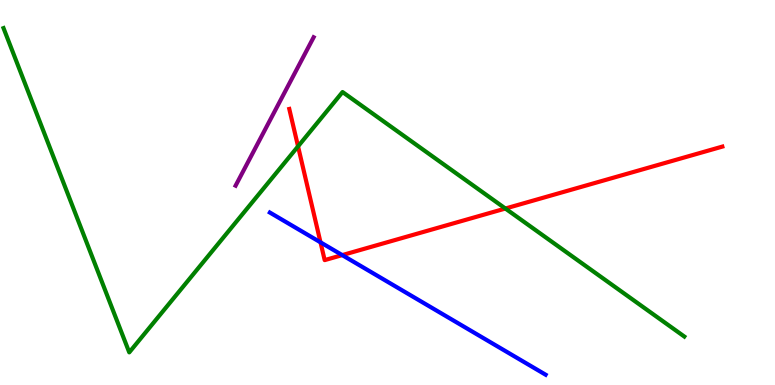[{'lines': ['blue', 'red'], 'intersections': [{'x': 4.14, 'y': 3.71}, {'x': 4.42, 'y': 3.37}]}, {'lines': ['green', 'red'], 'intersections': [{'x': 3.85, 'y': 6.2}, {'x': 6.52, 'y': 4.58}]}, {'lines': ['purple', 'red'], 'intersections': []}, {'lines': ['blue', 'green'], 'intersections': []}, {'lines': ['blue', 'purple'], 'intersections': []}, {'lines': ['green', 'purple'], 'intersections': []}]